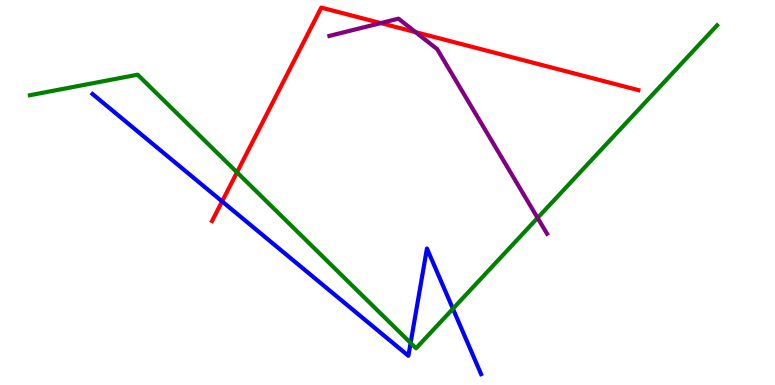[{'lines': ['blue', 'red'], 'intersections': [{'x': 2.87, 'y': 4.77}]}, {'lines': ['green', 'red'], 'intersections': [{'x': 3.06, 'y': 5.52}]}, {'lines': ['purple', 'red'], 'intersections': [{'x': 4.91, 'y': 9.4}, {'x': 5.36, 'y': 9.17}]}, {'lines': ['blue', 'green'], 'intersections': [{'x': 5.3, 'y': 1.09}, {'x': 5.84, 'y': 1.98}]}, {'lines': ['blue', 'purple'], 'intersections': []}, {'lines': ['green', 'purple'], 'intersections': [{'x': 6.94, 'y': 4.34}]}]